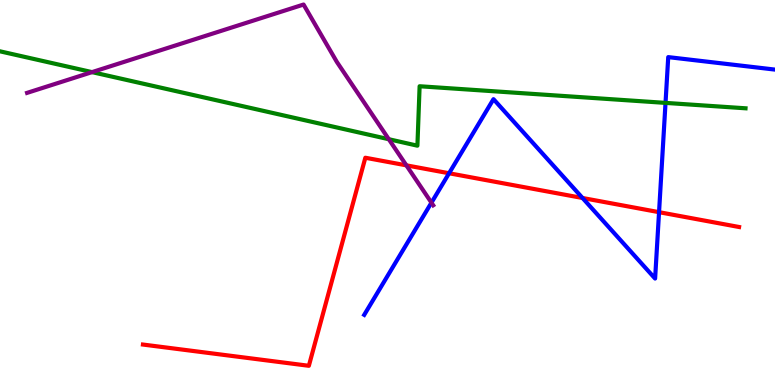[{'lines': ['blue', 'red'], 'intersections': [{'x': 5.79, 'y': 5.5}, {'x': 7.52, 'y': 4.86}, {'x': 8.5, 'y': 4.49}]}, {'lines': ['green', 'red'], 'intersections': []}, {'lines': ['purple', 'red'], 'intersections': [{'x': 5.24, 'y': 5.71}]}, {'lines': ['blue', 'green'], 'intersections': [{'x': 8.59, 'y': 7.33}]}, {'lines': ['blue', 'purple'], 'intersections': [{'x': 5.57, 'y': 4.74}]}, {'lines': ['green', 'purple'], 'intersections': [{'x': 1.19, 'y': 8.13}, {'x': 5.02, 'y': 6.38}]}]